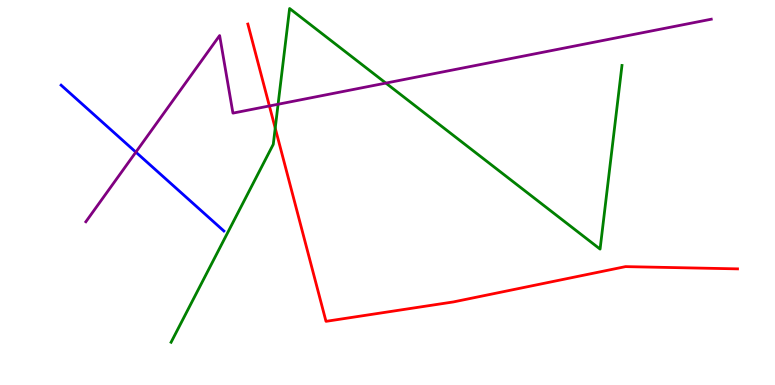[{'lines': ['blue', 'red'], 'intersections': []}, {'lines': ['green', 'red'], 'intersections': [{'x': 3.55, 'y': 6.67}]}, {'lines': ['purple', 'red'], 'intersections': [{'x': 3.48, 'y': 7.25}]}, {'lines': ['blue', 'green'], 'intersections': []}, {'lines': ['blue', 'purple'], 'intersections': [{'x': 1.75, 'y': 6.05}]}, {'lines': ['green', 'purple'], 'intersections': [{'x': 3.59, 'y': 7.29}, {'x': 4.98, 'y': 7.84}]}]